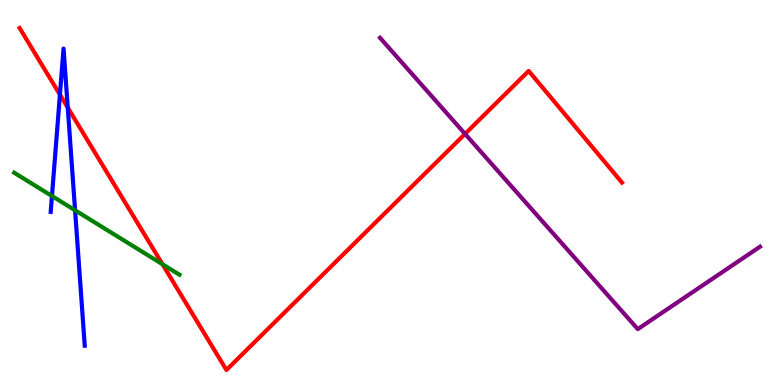[{'lines': ['blue', 'red'], 'intersections': [{'x': 0.773, 'y': 7.54}, {'x': 0.874, 'y': 7.2}]}, {'lines': ['green', 'red'], 'intersections': [{'x': 2.1, 'y': 3.14}]}, {'lines': ['purple', 'red'], 'intersections': [{'x': 6.0, 'y': 6.52}]}, {'lines': ['blue', 'green'], 'intersections': [{'x': 0.67, 'y': 4.91}, {'x': 0.969, 'y': 4.54}]}, {'lines': ['blue', 'purple'], 'intersections': []}, {'lines': ['green', 'purple'], 'intersections': []}]